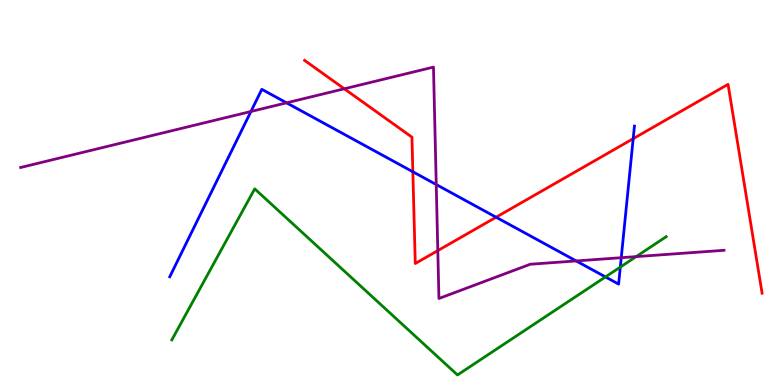[{'lines': ['blue', 'red'], 'intersections': [{'x': 5.33, 'y': 5.54}, {'x': 6.4, 'y': 4.36}, {'x': 8.17, 'y': 6.4}]}, {'lines': ['green', 'red'], 'intersections': []}, {'lines': ['purple', 'red'], 'intersections': [{'x': 4.44, 'y': 7.69}, {'x': 5.65, 'y': 3.49}]}, {'lines': ['blue', 'green'], 'intersections': [{'x': 7.81, 'y': 2.81}, {'x': 8.0, 'y': 3.06}]}, {'lines': ['blue', 'purple'], 'intersections': [{'x': 3.24, 'y': 7.1}, {'x': 3.7, 'y': 7.33}, {'x': 5.63, 'y': 5.21}, {'x': 7.43, 'y': 3.22}, {'x': 8.02, 'y': 3.31}]}, {'lines': ['green', 'purple'], 'intersections': [{'x': 8.21, 'y': 3.33}]}]